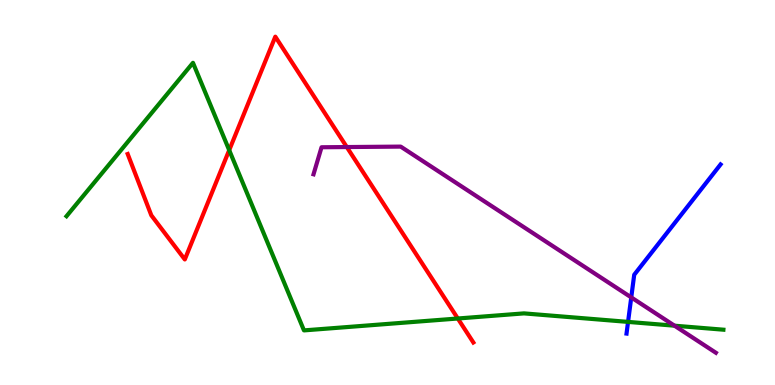[{'lines': ['blue', 'red'], 'intersections': []}, {'lines': ['green', 'red'], 'intersections': [{'x': 2.96, 'y': 6.1}, {'x': 5.91, 'y': 1.73}]}, {'lines': ['purple', 'red'], 'intersections': [{'x': 4.47, 'y': 6.18}]}, {'lines': ['blue', 'green'], 'intersections': [{'x': 8.1, 'y': 1.64}]}, {'lines': ['blue', 'purple'], 'intersections': [{'x': 8.15, 'y': 2.28}]}, {'lines': ['green', 'purple'], 'intersections': [{'x': 8.7, 'y': 1.54}]}]